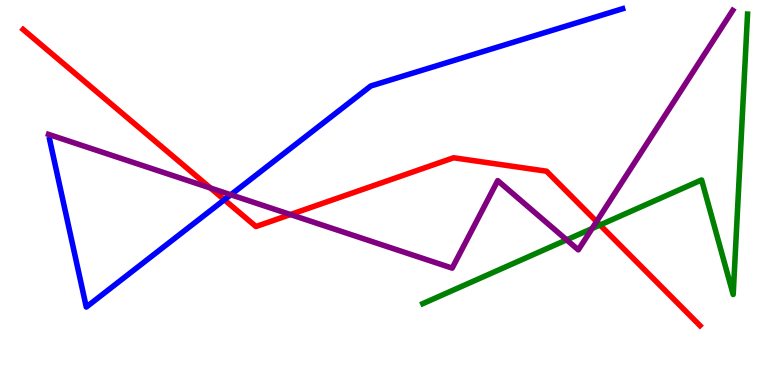[{'lines': ['blue', 'red'], 'intersections': [{'x': 2.89, 'y': 4.81}]}, {'lines': ['green', 'red'], 'intersections': [{'x': 7.74, 'y': 4.16}]}, {'lines': ['purple', 'red'], 'intersections': [{'x': 2.72, 'y': 5.12}, {'x': 3.75, 'y': 4.43}, {'x': 7.7, 'y': 4.25}]}, {'lines': ['blue', 'green'], 'intersections': []}, {'lines': ['blue', 'purple'], 'intersections': [{'x': 2.98, 'y': 4.94}]}, {'lines': ['green', 'purple'], 'intersections': [{'x': 7.31, 'y': 3.77}, {'x': 7.64, 'y': 4.06}]}]